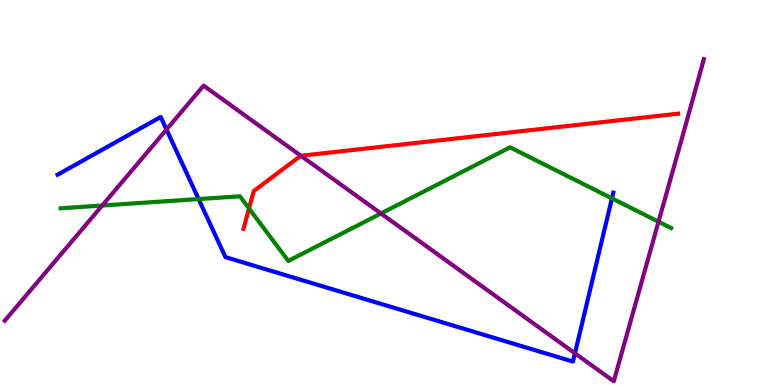[{'lines': ['blue', 'red'], 'intersections': []}, {'lines': ['green', 'red'], 'intersections': [{'x': 3.21, 'y': 4.59}]}, {'lines': ['purple', 'red'], 'intersections': [{'x': 3.88, 'y': 5.95}]}, {'lines': ['blue', 'green'], 'intersections': [{'x': 2.56, 'y': 4.83}, {'x': 7.9, 'y': 4.85}]}, {'lines': ['blue', 'purple'], 'intersections': [{'x': 2.15, 'y': 6.64}, {'x': 7.42, 'y': 0.823}]}, {'lines': ['green', 'purple'], 'intersections': [{'x': 1.32, 'y': 4.66}, {'x': 4.92, 'y': 4.46}, {'x': 8.5, 'y': 4.24}]}]